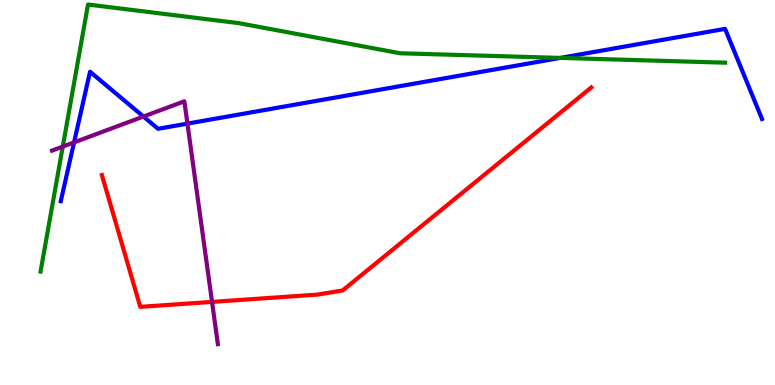[{'lines': ['blue', 'red'], 'intersections': []}, {'lines': ['green', 'red'], 'intersections': []}, {'lines': ['purple', 'red'], 'intersections': [{'x': 2.74, 'y': 2.16}]}, {'lines': ['blue', 'green'], 'intersections': [{'x': 7.23, 'y': 8.5}]}, {'lines': ['blue', 'purple'], 'intersections': [{'x': 0.956, 'y': 6.3}, {'x': 1.85, 'y': 6.97}, {'x': 2.42, 'y': 6.79}]}, {'lines': ['green', 'purple'], 'intersections': [{'x': 0.81, 'y': 6.19}]}]